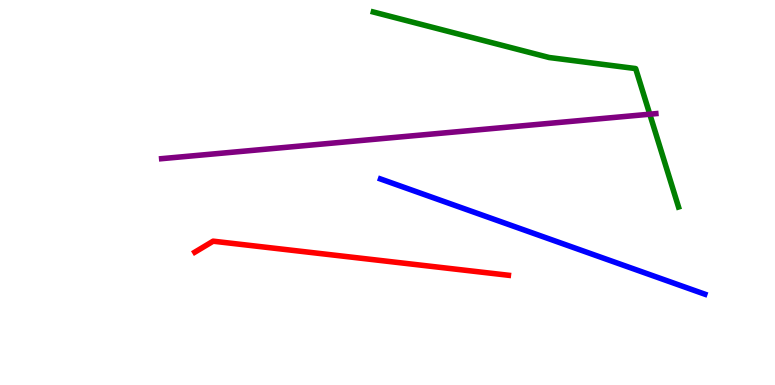[{'lines': ['blue', 'red'], 'intersections': []}, {'lines': ['green', 'red'], 'intersections': []}, {'lines': ['purple', 'red'], 'intersections': []}, {'lines': ['blue', 'green'], 'intersections': []}, {'lines': ['blue', 'purple'], 'intersections': []}, {'lines': ['green', 'purple'], 'intersections': [{'x': 8.38, 'y': 7.03}]}]